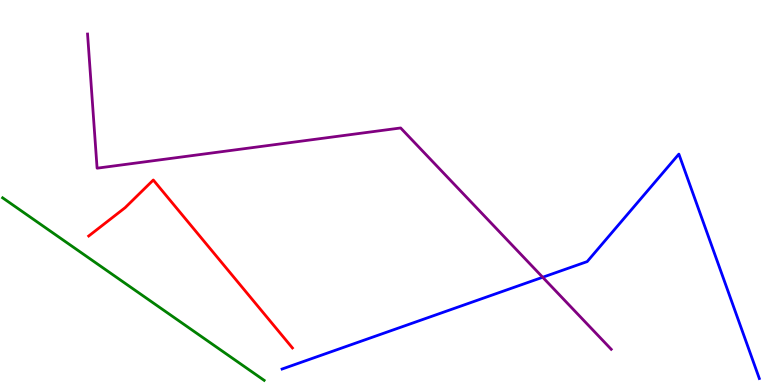[{'lines': ['blue', 'red'], 'intersections': []}, {'lines': ['green', 'red'], 'intersections': []}, {'lines': ['purple', 'red'], 'intersections': []}, {'lines': ['blue', 'green'], 'intersections': []}, {'lines': ['blue', 'purple'], 'intersections': [{'x': 7.0, 'y': 2.8}]}, {'lines': ['green', 'purple'], 'intersections': []}]